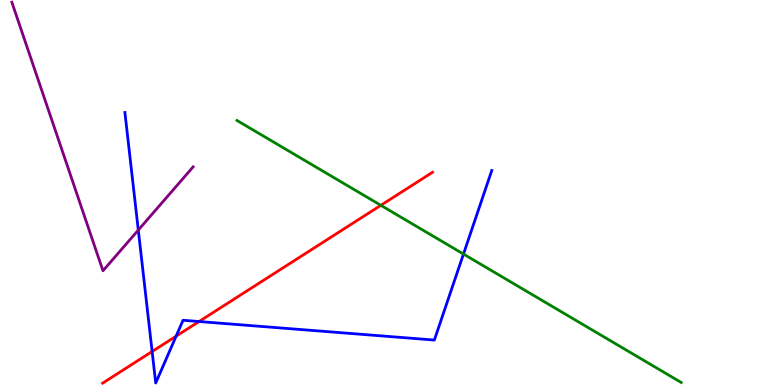[{'lines': ['blue', 'red'], 'intersections': [{'x': 1.96, 'y': 0.87}, {'x': 2.27, 'y': 1.27}, {'x': 2.57, 'y': 1.65}]}, {'lines': ['green', 'red'], 'intersections': [{'x': 4.91, 'y': 4.67}]}, {'lines': ['purple', 'red'], 'intersections': []}, {'lines': ['blue', 'green'], 'intersections': [{'x': 5.98, 'y': 3.4}]}, {'lines': ['blue', 'purple'], 'intersections': [{'x': 1.78, 'y': 4.02}]}, {'lines': ['green', 'purple'], 'intersections': []}]